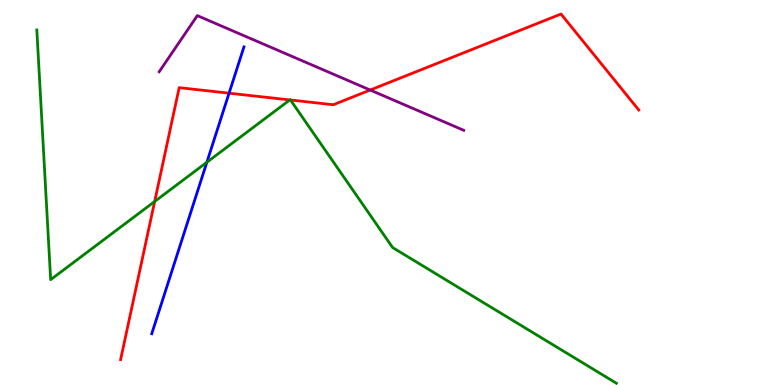[{'lines': ['blue', 'red'], 'intersections': [{'x': 2.96, 'y': 7.58}]}, {'lines': ['green', 'red'], 'intersections': [{'x': 2.0, 'y': 4.77}, {'x': 3.74, 'y': 7.4}, {'x': 3.75, 'y': 7.4}]}, {'lines': ['purple', 'red'], 'intersections': [{'x': 4.78, 'y': 7.66}]}, {'lines': ['blue', 'green'], 'intersections': [{'x': 2.67, 'y': 5.79}]}, {'lines': ['blue', 'purple'], 'intersections': []}, {'lines': ['green', 'purple'], 'intersections': []}]